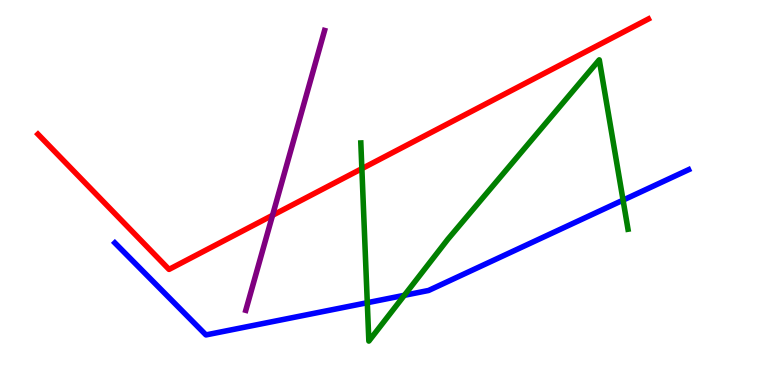[{'lines': ['blue', 'red'], 'intersections': []}, {'lines': ['green', 'red'], 'intersections': [{'x': 4.67, 'y': 5.62}]}, {'lines': ['purple', 'red'], 'intersections': [{'x': 3.52, 'y': 4.41}]}, {'lines': ['blue', 'green'], 'intersections': [{'x': 4.74, 'y': 2.14}, {'x': 5.22, 'y': 2.33}, {'x': 8.04, 'y': 4.8}]}, {'lines': ['blue', 'purple'], 'intersections': []}, {'lines': ['green', 'purple'], 'intersections': []}]